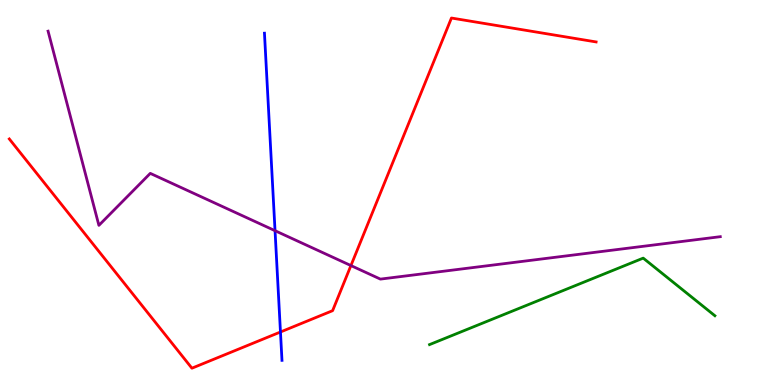[{'lines': ['blue', 'red'], 'intersections': [{'x': 3.62, 'y': 1.38}]}, {'lines': ['green', 'red'], 'intersections': []}, {'lines': ['purple', 'red'], 'intersections': [{'x': 4.53, 'y': 3.1}]}, {'lines': ['blue', 'green'], 'intersections': []}, {'lines': ['blue', 'purple'], 'intersections': [{'x': 3.55, 'y': 4.01}]}, {'lines': ['green', 'purple'], 'intersections': []}]